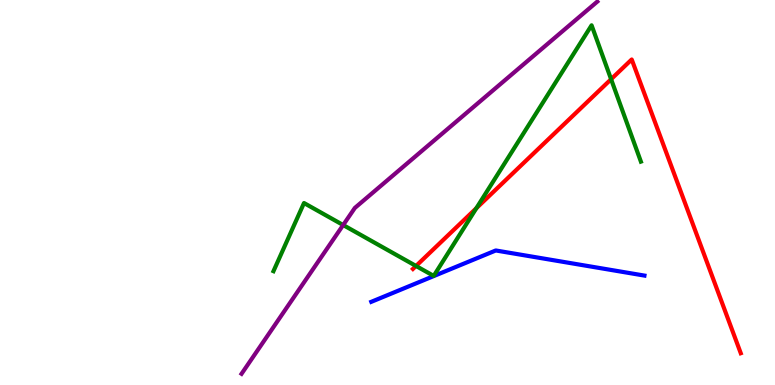[{'lines': ['blue', 'red'], 'intersections': []}, {'lines': ['green', 'red'], 'intersections': [{'x': 5.37, 'y': 3.09}, {'x': 6.15, 'y': 4.59}, {'x': 7.89, 'y': 7.94}]}, {'lines': ['purple', 'red'], 'intersections': []}, {'lines': ['blue', 'green'], 'intersections': []}, {'lines': ['blue', 'purple'], 'intersections': []}, {'lines': ['green', 'purple'], 'intersections': [{'x': 4.43, 'y': 4.15}]}]